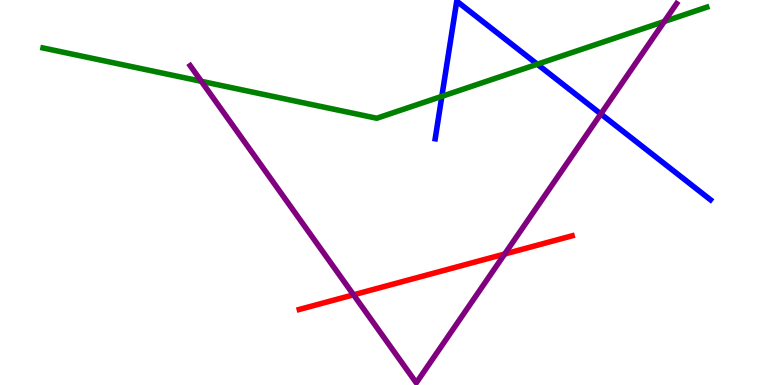[{'lines': ['blue', 'red'], 'intersections': []}, {'lines': ['green', 'red'], 'intersections': []}, {'lines': ['purple', 'red'], 'intersections': [{'x': 4.56, 'y': 2.34}, {'x': 6.51, 'y': 3.4}]}, {'lines': ['blue', 'green'], 'intersections': [{'x': 5.7, 'y': 7.5}, {'x': 6.93, 'y': 8.33}]}, {'lines': ['blue', 'purple'], 'intersections': [{'x': 7.75, 'y': 7.04}]}, {'lines': ['green', 'purple'], 'intersections': [{'x': 2.6, 'y': 7.89}, {'x': 8.57, 'y': 9.44}]}]